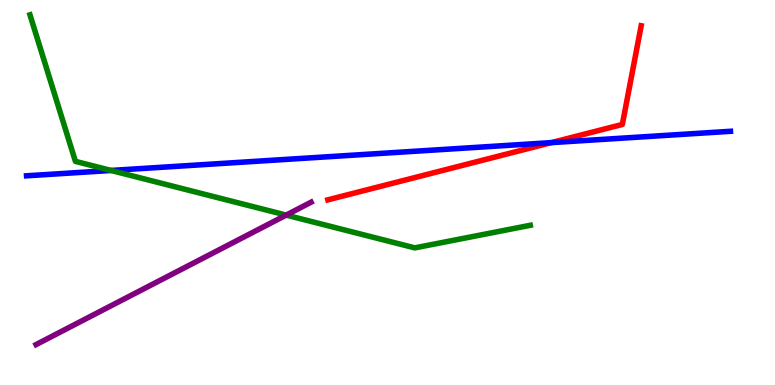[{'lines': ['blue', 'red'], 'intersections': [{'x': 7.11, 'y': 6.3}]}, {'lines': ['green', 'red'], 'intersections': []}, {'lines': ['purple', 'red'], 'intersections': []}, {'lines': ['blue', 'green'], 'intersections': [{'x': 1.43, 'y': 5.57}]}, {'lines': ['blue', 'purple'], 'intersections': []}, {'lines': ['green', 'purple'], 'intersections': [{'x': 3.69, 'y': 4.41}]}]